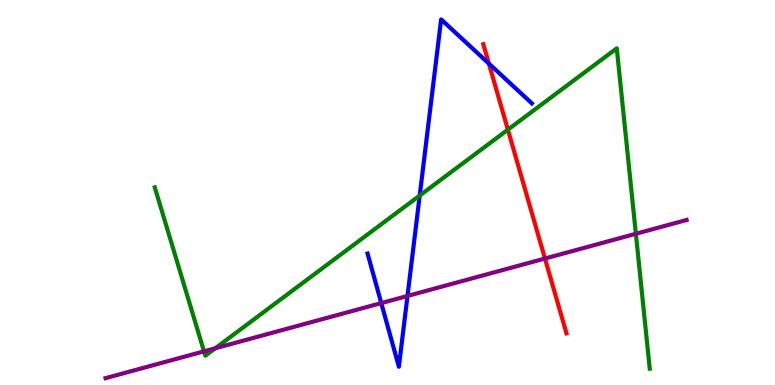[{'lines': ['blue', 'red'], 'intersections': [{'x': 6.31, 'y': 8.35}]}, {'lines': ['green', 'red'], 'intersections': [{'x': 6.55, 'y': 6.63}]}, {'lines': ['purple', 'red'], 'intersections': [{'x': 7.03, 'y': 3.28}]}, {'lines': ['blue', 'green'], 'intersections': [{'x': 5.42, 'y': 4.92}]}, {'lines': ['blue', 'purple'], 'intersections': [{'x': 4.92, 'y': 2.13}, {'x': 5.26, 'y': 2.31}]}, {'lines': ['green', 'purple'], 'intersections': [{'x': 2.63, 'y': 0.874}, {'x': 2.78, 'y': 0.953}, {'x': 8.2, 'y': 3.93}]}]